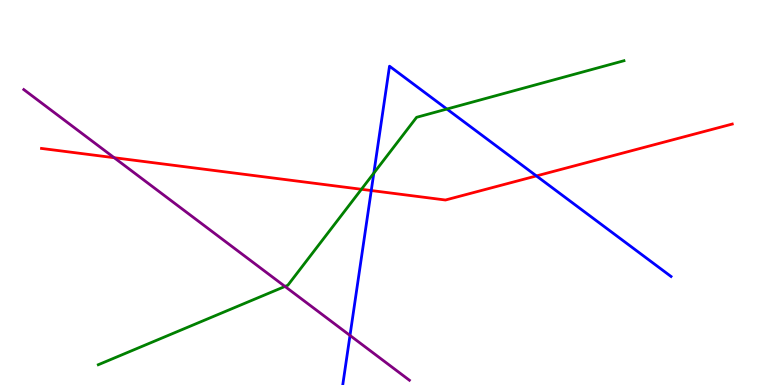[{'lines': ['blue', 'red'], 'intersections': [{'x': 4.79, 'y': 5.05}, {'x': 6.92, 'y': 5.43}]}, {'lines': ['green', 'red'], 'intersections': [{'x': 4.66, 'y': 5.08}]}, {'lines': ['purple', 'red'], 'intersections': [{'x': 1.47, 'y': 5.9}]}, {'lines': ['blue', 'green'], 'intersections': [{'x': 4.82, 'y': 5.5}, {'x': 5.77, 'y': 7.17}]}, {'lines': ['blue', 'purple'], 'intersections': [{'x': 4.52, 'y': 1.29}]}, {'lines': ['green', 'purple'], 'intersections': [{'x': 3.68, 'y': 2.56}]}]